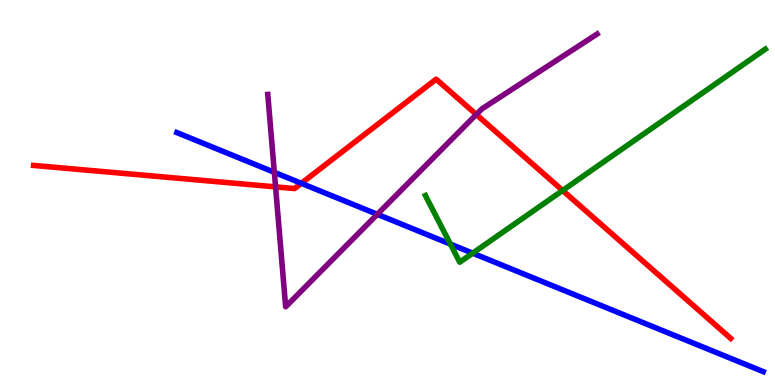[{'lines': ['blue', 'red'], 'intersections': [{'x': 3.89, 'y': 5.24}]}, {'lines': ['green', 'red'], 'intersections': [{'x': 7.26, 'y': 5.05}]}, {'lines': ['purple', 'red'], 'intersections': [{'x': 3.56, 'y': 5.15}, {'x': 6.15, 'y': 7.03}]}, {'lines': ['blue', 'green'], 'intersections': [{'x': 5.81, 'y': 3.66}, {'x': 6.1, 'y': 3.42}]}, {'lines': ['blue', 'purple'], 'intersections': [{'x': 3.54, 'y': 5.52}, {'x': 4.87, 'y': 4.43}]}, {'lines': ['green', 'purple'], 'intersections': []}]